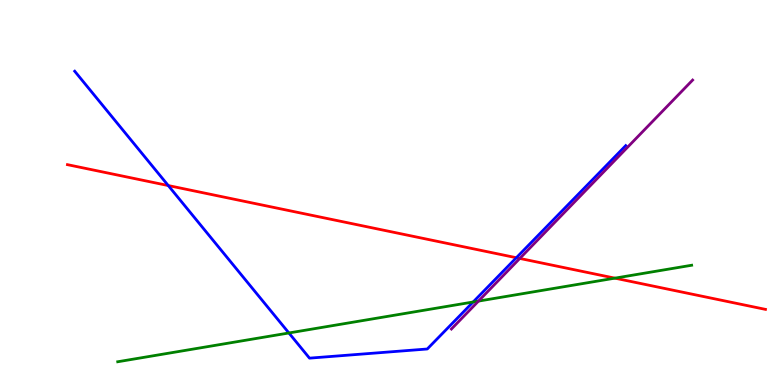[{'lines': ['blue', 'red'], 'intersections': [{'x': 2.17, 'y': 5.18}, {'x': 6.66, 'y': 3.31}]}, {'lines': ['green', 'red'], 'intersections': [{'x': 7.93, 'y': 2.78}]}, {'lines': ['purple', 'red'], 'intersections': [{'x': 6.71, 'y': 3.29}]}, {'lines': ['blue', 'green'], 'intersections': [{'x': 3.73, 'y': 1.35}, {'x': 6.11, 'y': 2.16}]}, {'lines': ['blue', 'purple'], 'intersections': []}, {'lines': ['green', 'purple'], 'intersections': [{'x': 6.17, 'y': 2.18}]}]